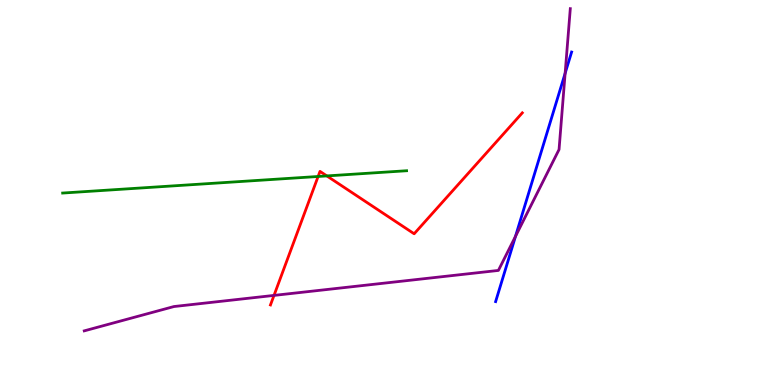[{'lines': ['blue', 'red'], 'intersections': []}, {'lines': ['green', 'red'], 'intersections': [{'x': 4.1, 'y': 5.42}, {'x': 4.22, 'y': 5.43}]}, {'lines': ['purple', 'red'], 'intersections': [{'x': 3.54, 'y': 2.33}]}, {'lines': ['blue', 'green'], 'intersections': []}, {'lines': ['blue', 'purple'], 'intersections': [{'x': 6.65, 'y': 3.86}, {'x': 7.29, 'y': 8.1}]}, {'lines': ['green', 'purple'], 'intersections': []}]